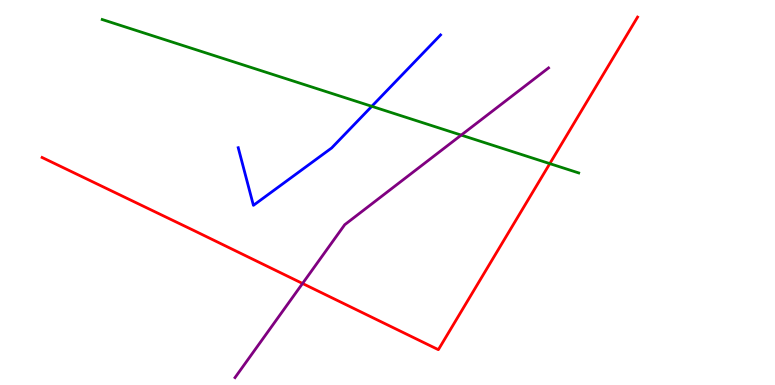[{'lines': ['blue', 'red'], 'intersections': []}, {'lines': ['green', 'red'], 'intersections': [{'x': 7.09, 'y': 5.75}]}, {'lines': ['purple', 'red'], 'intersections': [{'x': 3.9, 'y': 2.64}]}, {'lines': ['blue', 'green'], 'intersections': [{'x': 4.8, 'y': 7.24}]}, {'lines': ['blue', 'purple'], 'intersections': []}, {'lines': ['green', 'purple'], 'intersections': [{'x': 5.95, 'y': 6.49}]}]